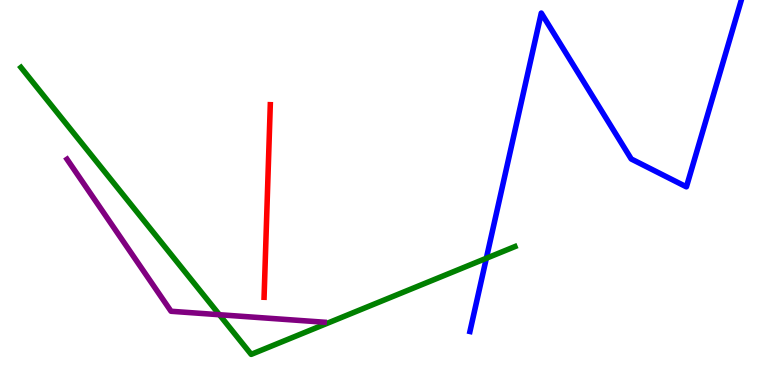[{'lines': ['blue', 'red'], 'intersections': []}, {'lines': ['green', 'red'], 'intersections': []}, {'lines': ['purple', 'red'], 'intersections': []}, {'lines': ['blue', 'green'], 'intersections': [{'x': 6.28, 'y': 3.29}]}, {'lines': ['blue', 'purple'], 'intersections': []}, {'lines': ['green', 'purple'], 'intersections': [{'x': 2.83, 'y': 1.83}]}]